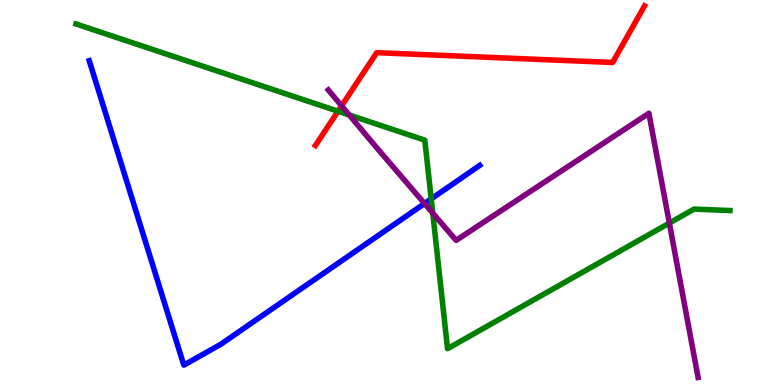[{'lines': ['blue', 'red'], 'intersections': []}, {'lines': ['green', 'red'], 'intersections': [{'x': 4.36, 'y': 7.11}]}, {'lines': ['purple', 'red'], 'intersections': [{'x': 4.41, 'y': 7.25}]}, {'lines': ['blue', 'green'], 'intersections': [{'x': 5.56, 'y': 4.83}]}, {'lines': ['blue', 'purple'], 'intersections': [{'x': 5.48, 'y': 4.71}]}, {'lines': ['green', 'purple'], 'intersections': [{'x': 4.51, 'y': 7.01}, {'x': 5.58, 'y': 4.47}, {'x': 8.64, 'y': 4.21}]}]